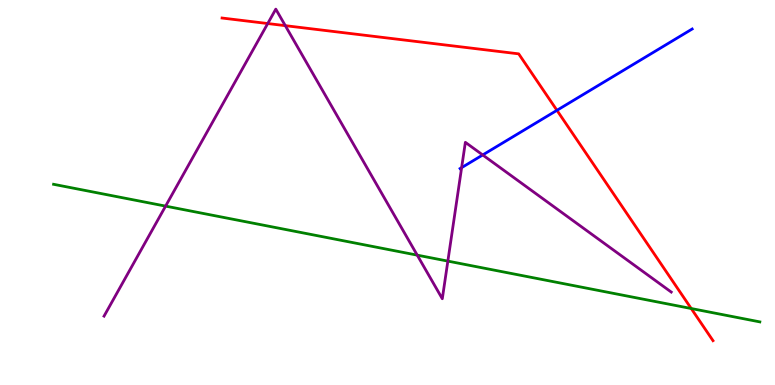[{'lines': ['blue', 'red'], 'intersections': [{'x': 7.19, 'y': 7.13}]}, {'lines': ['green', 'red'], 'intersections': [{'x': 8.92, 'y': 1.99}]}, {'lines': ['purple', 'red'], 'intersections': [{'x': 3.45, 'y': 9.39}, {'x': 3.68, 'y': 9.33}]}, {'lines': ['blue', 'green'], 'intersections': []}, {'lines': ['blue', 'purple'], 'intersections': [{'x': 5.96, 'y': 5.65}, {'x': 6.23, 'y': 5.98}]}, {'lines': ['green', 'purple'], 'intersections': [{'x': 2.14, 'y': 4.65}, {'x': 5.38, 'y': 3.37}, {'x': 5.78, 'y': 3.22}]}]